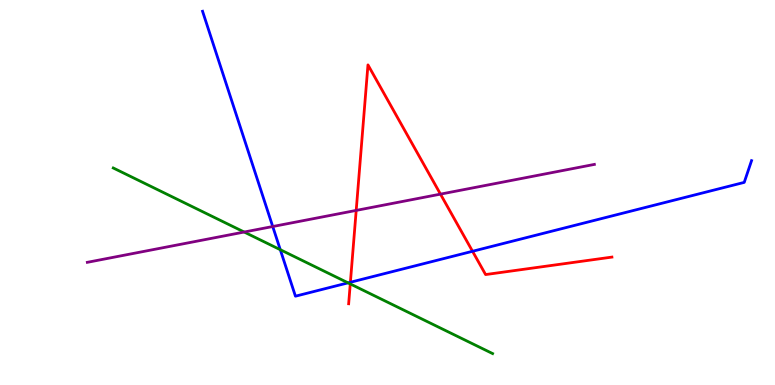[{'lines': ['blue', 'red'], 'intersections': [{'x': 4.52, 'y': 2.67}, {'x': 6.1, 'y': 3.47}]}, {'lines': ['green', 'red'], 'intersections': [{'x': 4.52, 'y': 2.63}]}, {'lines': ['purple', 'red'], 'intersections': [{'x': 4.6, 'y': 4.53}, {'x': 5.68, 'y': 4.96}]}, {'lines': ['blue', 'green'], 'intersections': [{'x': 3.62, 'y': 3.51}, {'x': 4.49, 'y': 2.65}]}, {'lines': ['blue', 'purple'], 'intersections': [{'x': 3.52, 'y': 4.12}]}, {'lines': ['green', 'purple'], 'intersections': [{'x': 3.15, 'y': 3.97}]}]